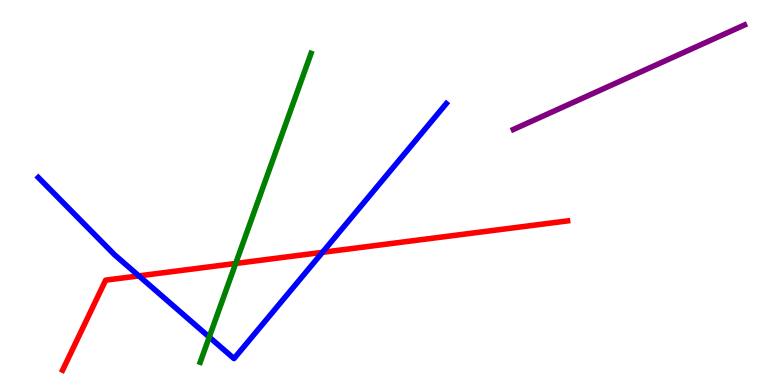[{'lines': ['blue', 'red'], 'intersections': [{'x': 1.79, 'y': 2.83}, {'x': 4.16, 'y': 3.45}]}, {'lines': ['green', 'red'], 'intersections': [{'x': 3.04, 'y': 3.16}]}, {'lines': ['purple', 'red'], 'intersections': []}, {'lines': ['blue', 'green'], 'intersections': [{'x': 2.7, 'y': 1.25}]}, {'lines': ['blue', 'purple'], 'intersections': []}, {'lines': ['green', 'purple'], 'intersections': []}]